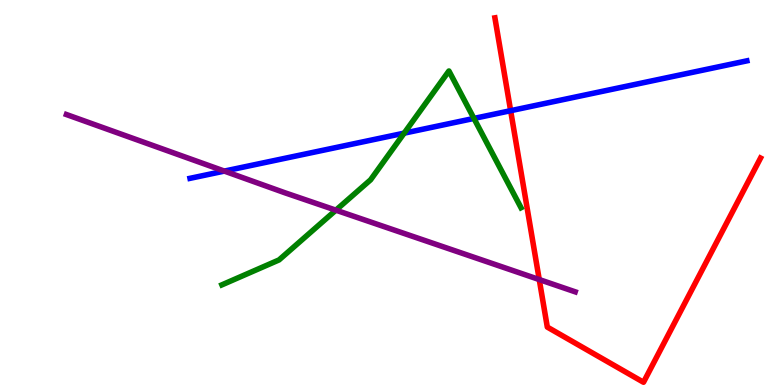[{'lines': ['blue', 'red'], 'intersections': [{'x': 6.59, 'y': 7.12}]}, {'lines': ['green', 'red'], 'intersections': []}, {'lines': ['purple', 'red'], 'intersections': [{'x': 6.96, 'y': 2.74}]}, {'lines': ['blue', 'green'], 'intersections': [{'x': 5.21, 'y': 6.54}, {'x': 6.12, 'y': 6.92}]}, {'lines': ['blue', 'purple'], 'intersections': [{'x': 2.89, 'y': 5.56}]}, {'lines': ['green', 'purple'], 'intersections': [{'x': 4.33, 'y': 4.54}]}]